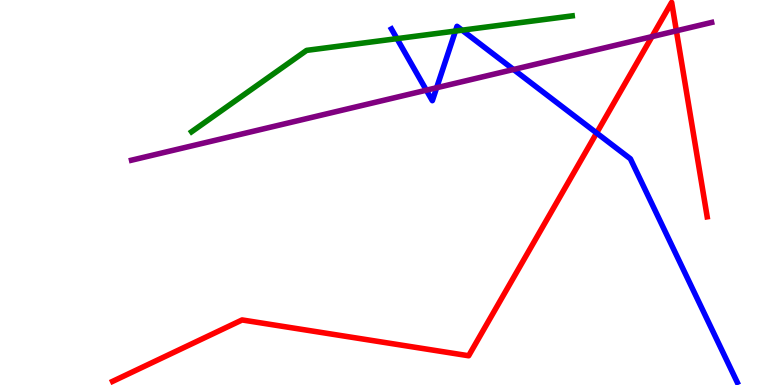[{'lines': ['blue', 'red'], 'intersections': [{'x': 7.7, 'y': 6.55}]}, {'lines': ['green', 'red'], 'intersections': []}, {'lines': ['purple', 'red'], 'intersections': [{'x': 8.41, 'y': 9.05}, {'x': 8.73, 'y': 9.2}]}, {'lines': ['blue', 'green'], 'intersections': [{'x': 5.12, 'y': 9.0}, {'x': 5.88, 'y': 9.19}, {'x': 5.96, 'y': 9.22}]}, {'lines': ['blue', 'purple'], 'intersections': [{'x': 5.5, 'y': 7.66}, {'x': 5.63, 'y': 7.72}, {'x': 6.63, 'y': 8.2}]}, {'lines': ['green', 'purple'], 'intersections': []}]